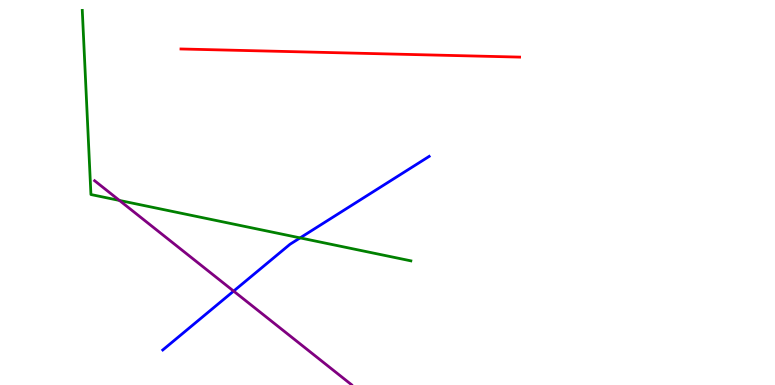[{'lines': ['blue', 'red'], 'intersections': []}, {'lines': ['green', 'red'], 'intersections': []}, {'lines': ['purple', 'red'], 'intersections': []}, {'lines': ['blue', 'green'], 'intersections': [{'x': 3.87, 'y': 3.82}]}, {'lines': ['blue', 'purple'], 'intersections': [{'x': 3.01, 'y': 2.44}]}, {'lines': ['green', 'purple'], 'intersections': [{'x': 1.54, 'y': 4.79}]}]